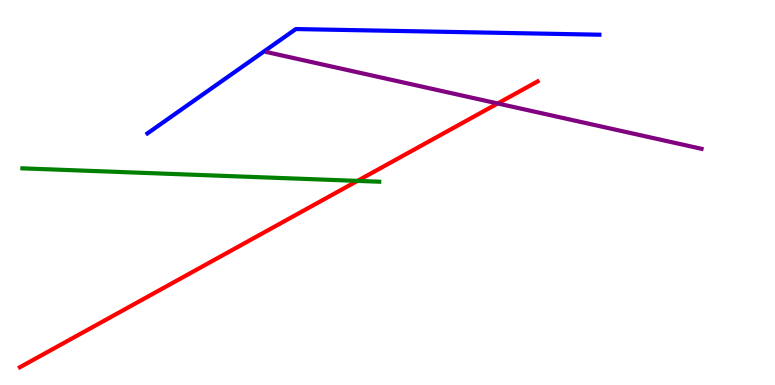[{'lines': ['blue', 'red'], 'intersections': []}, {'lines': ['green', 'red'], 'intersections': [{'x': 4.61, 'y': 5.3}]}, {'lines': ['purple', 'red'], 'intersections': [{'x': 6.42, 'y': 7.31}]}, {'lines': ['blue', 'green'], 'intersections': []}, {'lines': ['blue', 'purple'], 'intersections': []}, {'lines': ['green', 'purple'], 'intersections': []}]